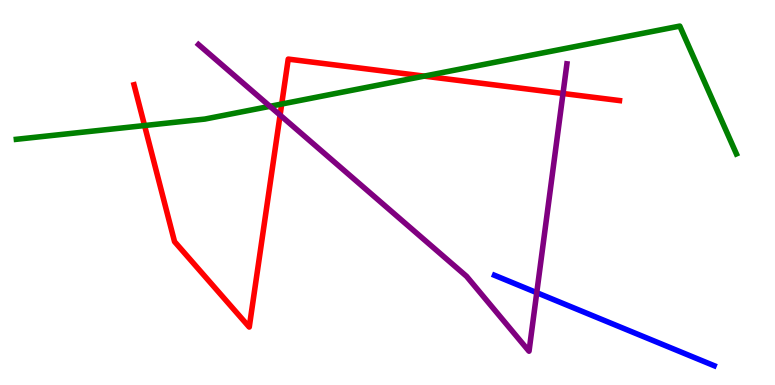[{'lines': ['blue', 'red'], 'intersections': []}, {'lines': ['green', 'red'], 'intersections': [{'x': 1.87, 'y': 6.74}, {'x': 3.63, 'y': 7.3}, {'x': 5.47, 'y': 8.02}]}, {'lines': ['purple', 'red'], 'intersections': [{'x': 3.61, 'y': 7.01}, {'x': 7.26, 'y': 7.57}]}, {'lines': ['blue', 'green'], 'intersections': []}, {'lines': ['blue', 'purple'], 'intersections': [{'x': 6.93, 'y': 2.4}]}, {'lines': ['green', 'purple'], 'intersections': [{'x': 3.48, 'y': 7.24}]}]